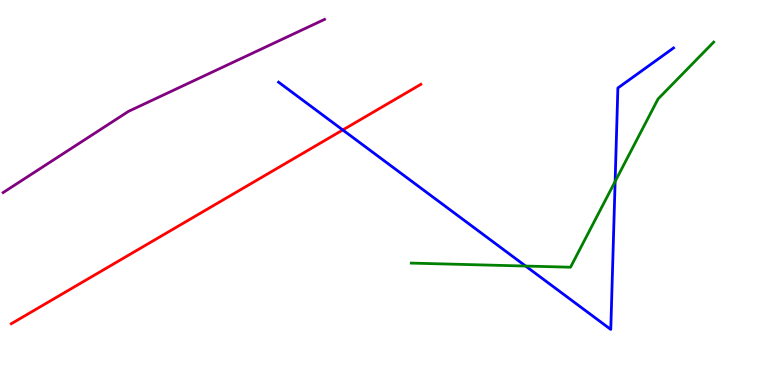[{'lines': ['blue', 'red'], 'intersections': [{'x': 4.42, 'y': 6.62}]}, {'lines': ['green', 'red'], 'intersections': []}, {'lines': ['purple', 'red'], 'intersections': []}, {'lines': ['blue', 'green'], 'intersections': [{'x': 6.78, 'y': 3.09}, {'x': 7.94, 'y': 5.29}]}, {'lines': ['blue', 'purple'], 'intersections': []}, {'lines': ['green', 'purple'], 'intersections': []}]